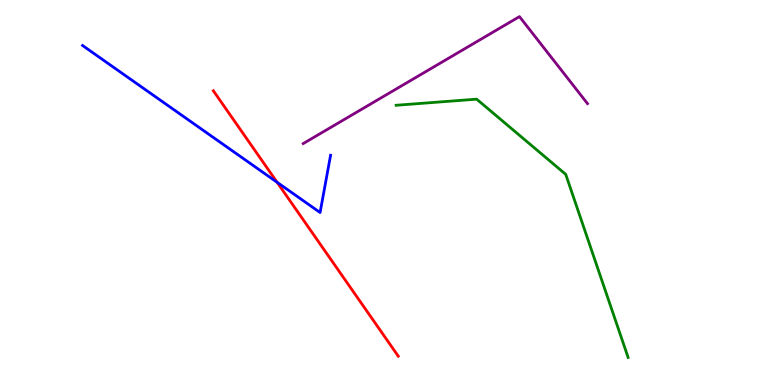[{'lines': ['blue', 'red'], 'intersections': [{'x': 3.58, 'y': 5.27}]}, {'lines': ['green', 'red'], 'intersections': []}, {'lines': ['purple', 'red'], 'intersections': []}, {'lines': ['blue', 'green'], 'intersections': []}, {'lines': ['blue', 'purple'], 'intersections': []}, {'lines': ['green', 'purple'], 'intersections': []}]